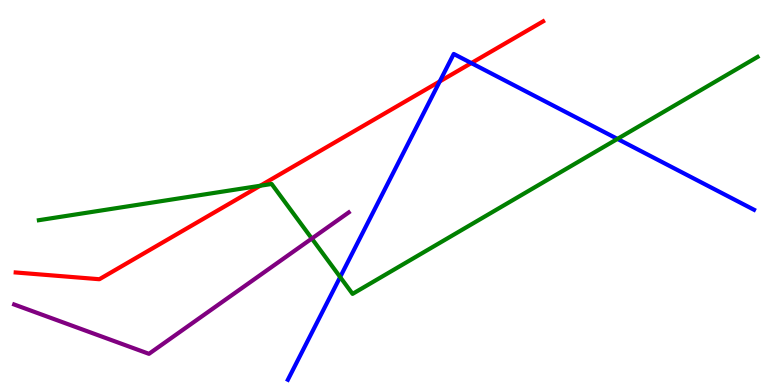[{'lines': ['blue', 'red'], 'intersections': [{'x': 5.67, 'y': 7.88}, {'x': 6.08, 'y': 8.36}]}, {'lines': ['green', 'red'], 'intersections': [{'x': 3.36, 'y': 5.18}]}, {'lines': ['purple', 'red'], 'intersections': []}, {'lines': ['blue', 'green'], 'intersections': [{'x': 4.39, 'y': 2.8}, {'x': 7.97, 'y': 6.39}]}, {'lines': ['blue', 'purple'], 'intersections': []}, {'lines': ['green', 'purple'], 'intersections': [{'x': 4.02, 'y': 3.8}]}]